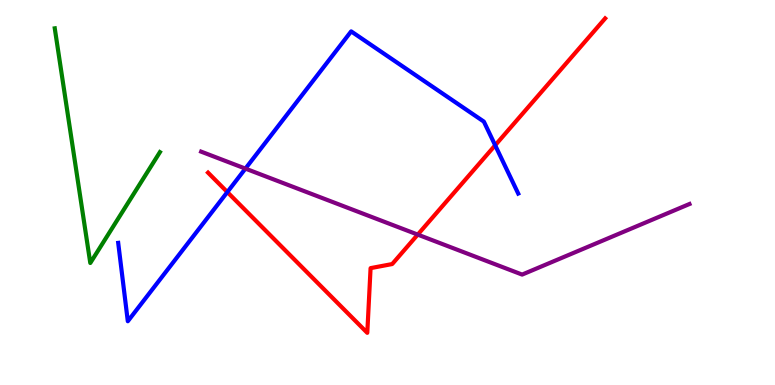[{'lines': ['blue', 'red'], 'intersections': [{'x': 2.93, 'y': 5.01}, {'x': 6.39, 'y': 6.23}]}, {'lines': ['green', 'red'], 'intersections': []}, {'lines': ['purple', 'red'], 'intersections': [{'x': 5.39, 'y': 3.91}]}, {'lines': ['blue', 'green'], 'intersections': []}, {'lines': ['blue', 'purple'], 'intersections': [{'x': 3.17, 'y': 5.62}]}, {'lines': ['green', 'purple'], 'intersections': []}]